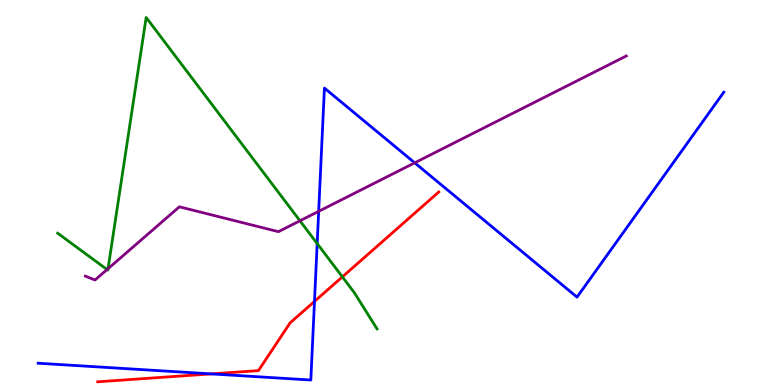[{'lines': ['blue', 'red'], 'intersections': [{'x': 2.73, 'y': 0.289}, {'x': 4.06, 'y': 2.17}]}, {'lines': ['green', 'red'], 'intersections': [{'x': 4.42, 'y': 2.81}]}, {'lines': ['purple', 'red'], 'intersections': []}, {'lines': ['blue', 'green'], 'intersections': [{'x': 4.09, 'y': 3.67}]}, {'lines': ['blue', 'purple'], 'intersections': [{'x': 4.11, 'y': 4.51}, {'x': 5.35, 'y': 5.77}]}, {'lines': ['green', 'purple'], 'intersections': [{'x': 1.38, 'y': 3.0}, {'x': 1.39, 'y': 3.02}, {'x': 3.87, 'y': 4.27}]}]